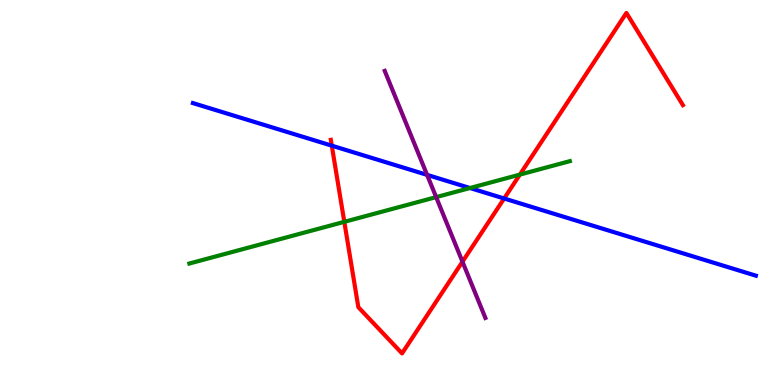[{'lines': ['blue', 'red'], 'intersections': [{'x': 4.28, 'y': 6.22}, {'x': 6.5, 'y': 4.84}]}, {'lines': ['green', 'red'], 'intersections': [{'x': 4.44, 'y': 4.24}, {'x': 6.71, 'y': 5.47}]}, {'lines': ['purple', 'red'], 'intersections': [{'x': 5.97, 'y': 3.2}]}, {'lines': ['blue', 'green'], 'intersections': [{'x': 6.06, 'y': 5.12}]}, {'lines': ['blue', 'purple'], 'intersections': [{'x': 5.51, 'y': 5.46}]}, {'lines': ['green', 'purple'], 'intersections': [{'x': 5.63, 'y': 4.88}]}]